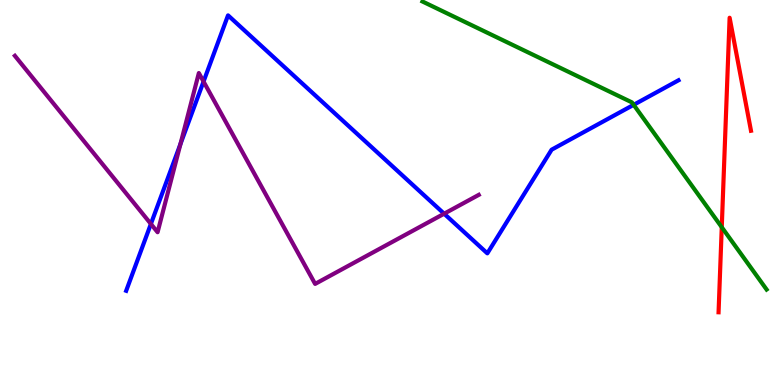[{'lines': ['blue', 'red'], 'intersections': []}, {'lines': ['green', 'red'], 'intersections': [{'x': 9.31, 'y': 4.1}]}, {'lines': ['purple', 'red'], 'intersections': []}, {'lines': ['blue', 'green'], 'intersections': [{'x': 8.18, 'y': 7.28}]}, {'lines': ['blue', 'purple'], 'intersections': [{'x': 1.95, 'y': 4.18}, {'x': 2.33, 'y': 6.26}, {'x': 2.63, 'y': 7.88}, {'x': 5.73, 'y': 4.45}]}, {'lines': ['green', 'purple'], 'intersections': []}]